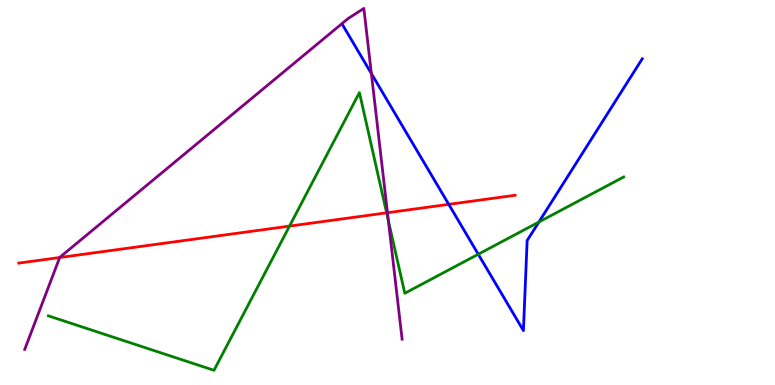[{'lines': ['blue', 'red'], 'intersections': [{'x': 5.79, 'y': 4.69}]}, {'lines': ['green', 'red'], 'intersections': [{'x': 3.74, 'y': 4.13}, {'x': 4.99, 'y': 4.47}]}, {'lines': ['purple', 'red'], 'intersections': [{'x': 0.77, 'y': 3.31}, {'x': 5.0, 'y': 4.47}]}, {'lines': ['blue', 'green'], 'intersections': [{'x': 6.17, 'y': 3.4}, {'x': 6.95, 'y': 4.23}]}, {'lines': ['blue', 'purple'], 'intersections': [{'x': 4.79, 'y': 8.09}]}, {'lines': ['green', 'purple'], 'intersections': [{'x': 5.01, 'y': 4.27}]}]